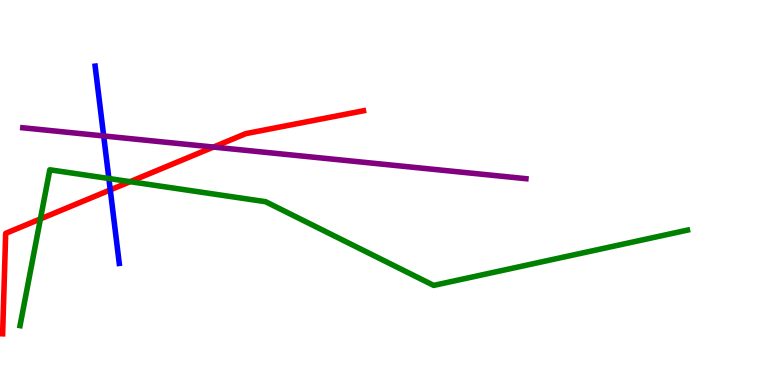[{'lines': ['blue', 'red'], 'intersections': [{'x': 1.42, 'y': 5.07}]}, {'lines': ['green', 'red'], 'intersections': [{'x': 0.522, 'y': 4.31}, {'x': 1.68, 'y': 5.28}]}, {'lines': ['purple', 'red'], 'intersections': [{'x': 2.75, 'y': 6.18}]}, {'lines': ['blue', 'green'], 'intersections': [{'x': 1.4, 'y': 5.36}]}, {'lines': ['blue', 'purple'], 'intersections': [{'x': 1.34, 'y': 6.47}]}, {'lines': ['green', 'purple'], 'intersections': []}]